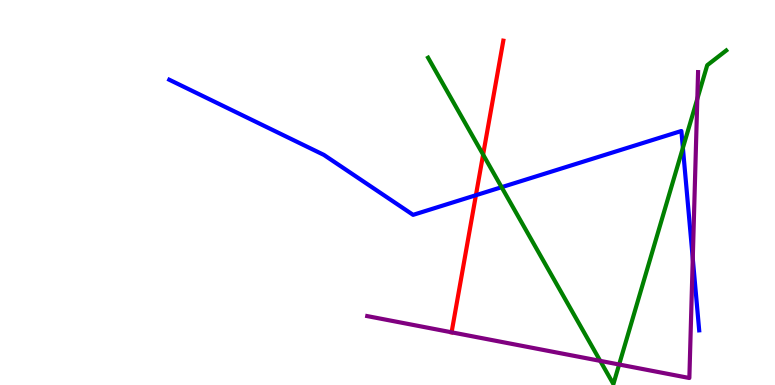[{'lines': ['blue', 'red'], 'intersections': [{'x': 6.14, 'y': 4.93}]}, {'lines': ['green', 'red'], 'intersections': [{'x': 6.23, 'y': 5.98}]}, {'lines': ['purple', 'red'], 'intersections': [{'x': 5.83, 'y': 1.37}]}, {'lines': ['blue', 'green'], 'intersections': [{'x': 6.47, 'y': 5.14}, {'x': 8.81, 'y': 6.16}]}, {'lines': ['blue', 'purple'], 'intersections': [{'x': 8.94, 'y': 3.29}]}, {'lines': ['green', 'purple'], 'intersections': [{'x': 7.74, 'y': 0.627}, {'x': 7.99, 'y': 0.532}, {'x': 9.0, 'y': 7.43}]}]